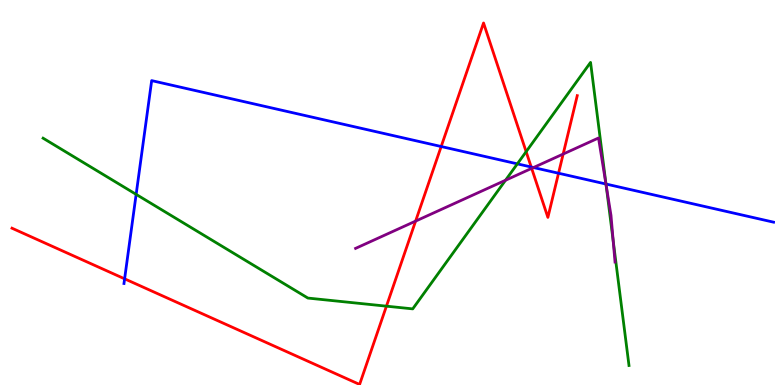[{'lines': ['blue', 'red'], 'intersections': [{'x': 1.61, 'y': 2.76}, {'x': 5.69, 'y': 6.19}, {'x': 6.85, 'y': 5.66}, {'x': 7.21, 'y': 5.5}]}, {'lines': ['green', 'red'], 'intersections': [{'x': 4.99, 'y': 2.05}, {'x': 6.79, 'y': 6.06}]}, {'lines': ['purple', 'red'], 'intersections': [{'x': 5.36, 'y': 4.26}, {'x': 6.86, 'y': 5.63}, {'x': 7.27, 'y': 6.0}]}, {'lines': ['blue', 'green'], 'intersections': [{'x': 1.76, 'y': 4.95}, {'x': 6.68, 'y': 5.74}, {'x': 7.82, 'y': 5.22}]}, {'lines': ['blue', 'purple'], 'intersections': [{'x': 6.88, 'y': 5.65}, {'x': 7.82, 'y': 5.22}]}, {'lines': ['green', 'purple'], 'intersections': [{'x': 6.52, 'y': 5.32}, {'x': 7.82, 'y': 5.19}, {'x': 7.91, 'y': 3.74}]}]